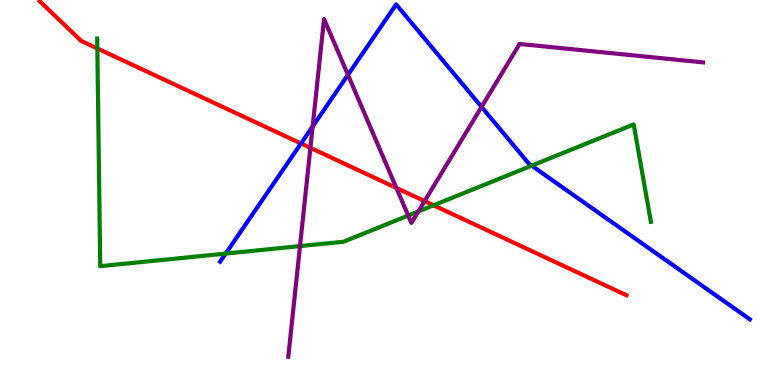[{'lines': ['blue', 'red'], 'intersections': [{'x': 3.88, 'y': 6.27}]}, {'lines': ['green', 'red'], 'intersections': [{'x': 1.26, 'y': 8.74}, {'x': 5.59, 'y': 4.67}]}, {'lines': ['purple', 'red'], 'intersections': [{'x': 4.01, 'y': 6.16}, {'x': 5.11, 'y': 5.12}, {'x': 5.48, 'y': 4.78}]}, {'lines': ['blue', 'green'], 'intersections': [{'x': 2.91, 'y': 3.41}, {'x': 6.86, 'y': 5.7}]}, {'lines': ['blue', 'purple'], 'intersections': [{'x': 4.03, 'y': 6.72}, {'x': 4.49, 'y': 8.06}, {'x': 6.21, 'y': 7.22}]}, {'lines': ['green', 'purple'], 'intersections': [{'x': 3.87, 'y': 3.61}, {'x': 5.27, 'y': 4.4}, {'x': 5.4, 'y': 4.51}]}]